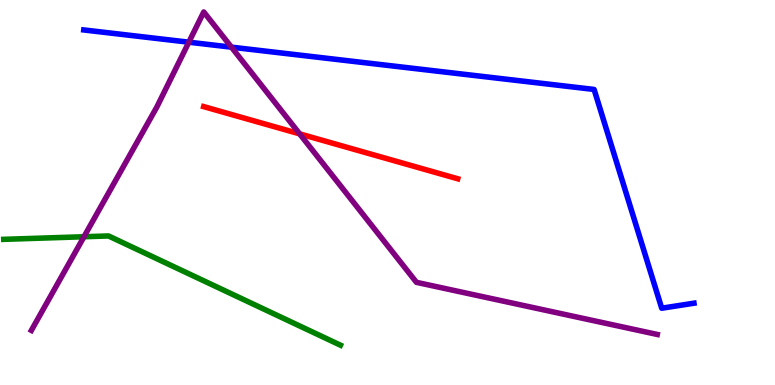[{'lines': ['blue', 'red'], 'intersections': []}, {'lines': ['green', 'red'], 'intersections': []}, {'lines': ['purple', 'red'], 'intersections': [{'x': 3.87, 'y': 6.52}]}, {'lines': ['blue', 'green'], 'intersections': []}, {'lines': ['blue', 'purple'], 'intersections': [{'x': 2.44, 'y': 8.9}, {'x': 2.99, 'y': 8.77}]}, {'lines': ['green', 'purple'], 'intersections': [{'x': 1.08, 'y': 3.85}]}]